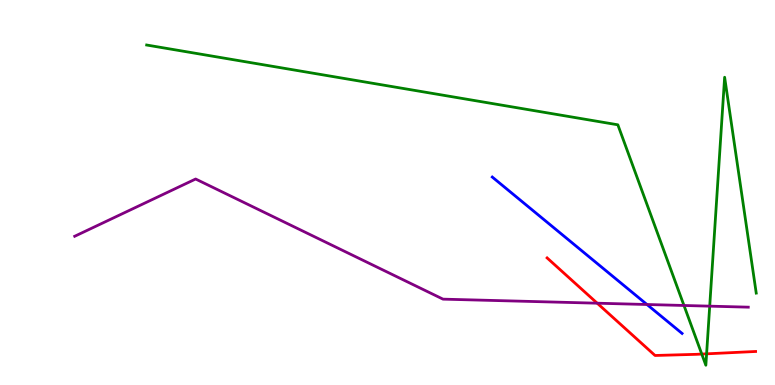[{'lines': ['blue', 'red'], 'intersections': []}, {'lines': ['green', 'red'], 'intersections': [{'x': 9.06, 'y': 0.804}, {'x': 9.12, 'y': 0.81}]}, {'lines': ['purple', 'red'], 'intersections': [{'x': 7.71, 'y': 2.12}]}, {'lines': ['blue', 'green'], 'intersections': []}, {'lines': ['blue', 'purple'], 'intersections': [{'x': 8.35, 'y': 2.09}]}, {'lines': ['green', 'purple'], 'intersections': [{'x': 8.83, 'y': 2.07}, {'x': 9.16, 'y': 2.05}]}]